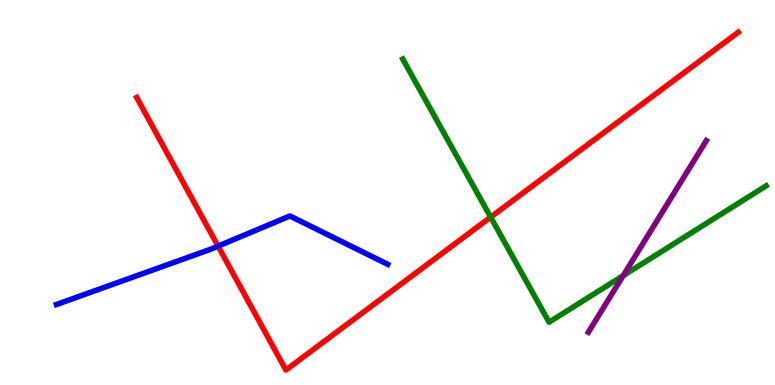[{'lines': ['blue', 'red'], 'intersections': [{'x': 2.81, 'y': 3.61}]}, {'lines': ['green', 'red'], 'intersections': [{'x': 6.33, 'y': 4.36}]}, {'lines': ['purple', 'red'], 'intersections': []}, {'lines': ['blue', 'green'], 'intersections': []}, {'lines': ['blue', 'purple'], 'intersections': []}, {'lines': ['green', 'purple'], 'intersections': [{'x': 8.04, 'y': 2.84}]}]